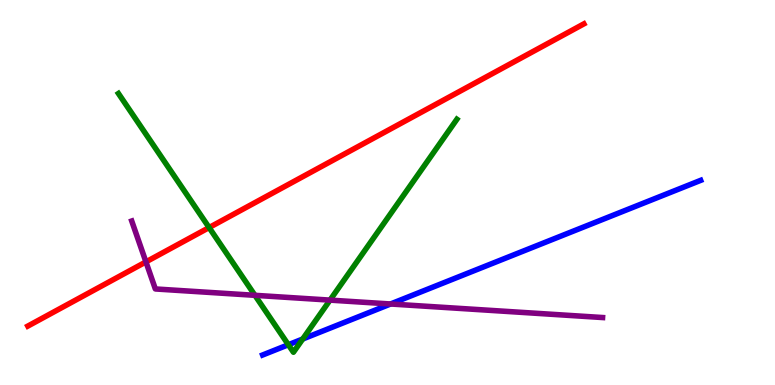[{'lines': ['blue', 'red'], 'intersections': []}, {'lines': ['green', 'red'], 'intersections': [{'x': 2.7, 'y': 4.09}]}, {'lines': ['purple', 'red'], 'intersections': [{'x': 1.88, 'y': 3.2}]}, {'lines': ['blue', 'green'], 'intersections': [{'x': 3.72, 'y': 1.05}, {'x': 3.91, 'y': 1.19}]}, {'lines': ['blue', 'purple'], 'intersections': [{'x': 5.04, 'y': 2.1}]}, {'lines': ['green', 'purple'], 'intersections': [{'x': 3.29, 'y': 2.33}, {'x': 4.26, 'y': 2.2}]}]